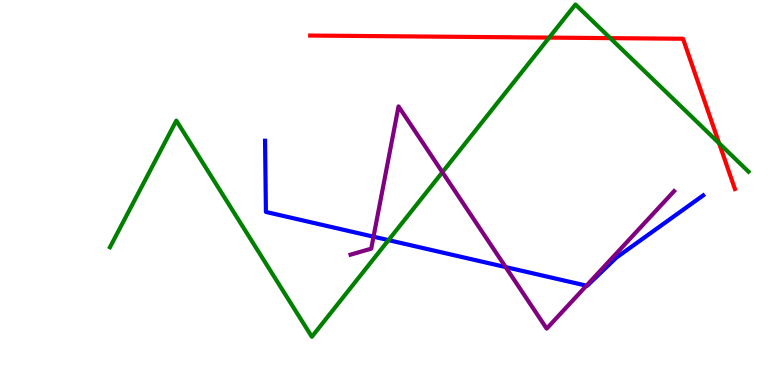[{'lines': ['blue', 'red'], 'intersections': []}, {'lines': ['green', 'red'], 'intersections': [{'x': 7.09, 'y': 9.02}, {'x': 7.87, 'y': 9.01}, {'x': 9.28, 'y': 6.28}]}, {'lines': ['purple', 'red'], 'intersections': []}, {'lines': ['blue', 'green'], 'intersections': [{'x': 5.01, 'y': 3.76}]}, {'lines': ['blue', 'purple'], 'intersections': [{'x': 4.82, 'y': 3.85}, {'x': 6.52, 'y': 3.06}, {'x': 7.57, 'y': 2.58}]}, {'lines': ['green', 'purple'], 'intersections': [{'x': 5.71, 'y': 5.53}]}]